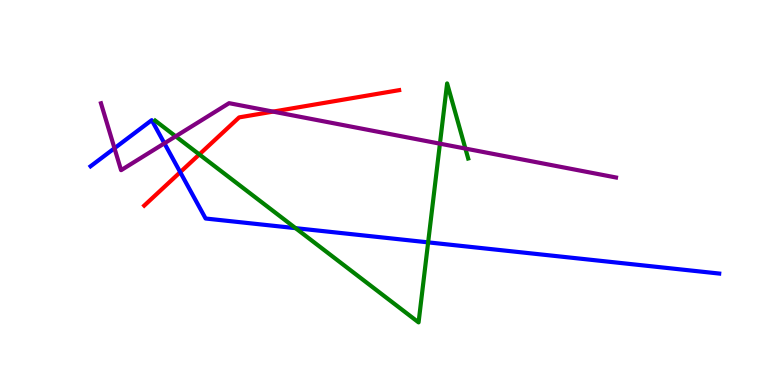[{'lines': ['blue', 'red'], 'intersections': [{'x': 2.33, 'y': 5.53}]}, {'lines': ['green', 'red'], 'intersections': [{'x': 2.57, 'y': 5.99}]}, {'lines': ['purple', 'red'], 'intersections': [{'x': 3.52, 'y': 7.1}]}, {'lines': ['blue', 'green'], 'intersections': [{'x': 3.81, 'y': 4.07}, {'x': 5.52, 'y': 3.7}]}, {'lines': ['blue', 'purple'], 'intersections': [{'x': 1.48, 'y': 6.15}, {'x': 2.12, 'y': 6.28}]}, {'lines': ['green', 'purple'], 'intersections': [{'x': 2.27, 'y': 6.46}, {'x': 5.68, 'y': 6.27}, {'x': 6.01, 'y': 6.14}]}]